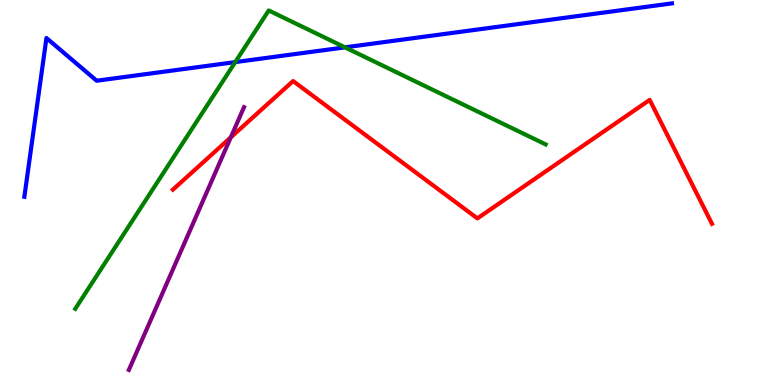[{'lines': ['blue', 'red'], 'intersections': []}, {'lines': ['green', 'red'], 'intersections': []}, {'lines': ['purple', 'red'], 'intersections': [{'x': 2.98, 'y': 6.43}]}, {'lines': ['blue', 'green'], 'intersections': [{'x': 3.04, 'y': 8.39}, {'x': 4.45, 'y': 8.77}]}, {'lines': ['blue', 'purple'], 'intersections': []}, {'lines': ['green', 'purple'], 'intersections': []}]